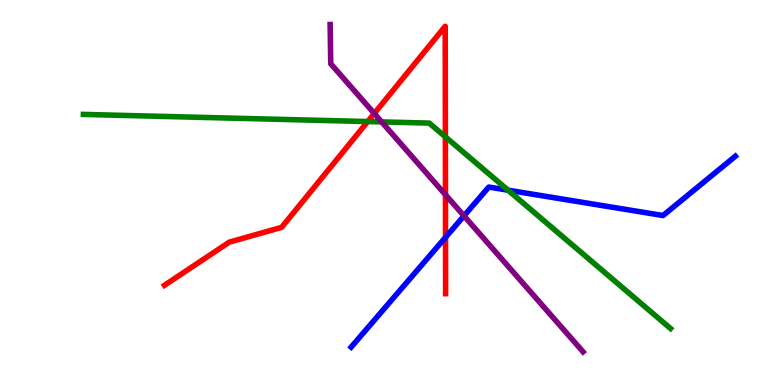[{'lines': ['blue', 'red'], 'intersections': [{'x': 5.75, 'y': 3.83}]}, {'lines': ['green', 'red'], 'intersections': [{'x': 4.74, 'y': 6.84}, {'x': 5.75, 'y': 6.45}]}, {'lines': ['purple', 'red'], 'intersections': [{'x': 4.83, 'y': 7.05}, {'x': 5.75, 'y': 4.94}]}, {'lines': ['blue', 'green'], 'intersections': [{'x': 6.56, 'y': 5.06}]}, {'lines': ['blue', 'purple'], 'intersections': [{'x': 5.99, 'y': 4.39}]}, {'lines': ['green', 'purple'], 'intersections': [{'x': 4.92, 'y': 6.83}]}]